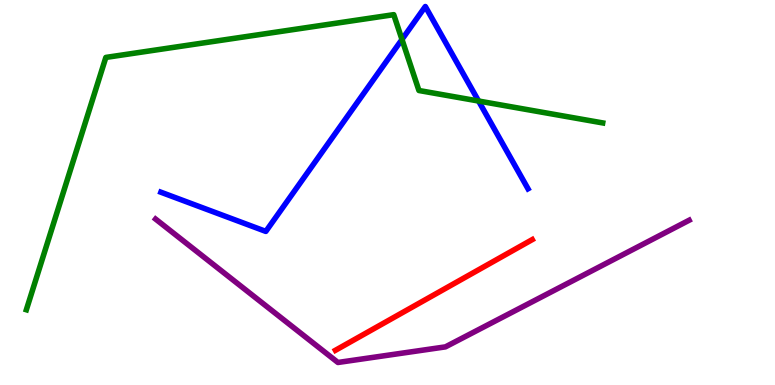[{'lines': ['blue', 'red'], 'intersections': []}, {'lines': ['green', 'red'], 'intersections': []}, {'lines': ['purple', 'red'], 'intersections': []}, {'lines': ['blue', 'green'], 'intersections': [{'x': 5.19, 'y': 8.98}, {'x': 6.18, 'y': 7.38}]}, {'lines': ['blue', 'purple'], 'intersections': []}, {'lines': ['green', 'purple'], 'intersections': []}]